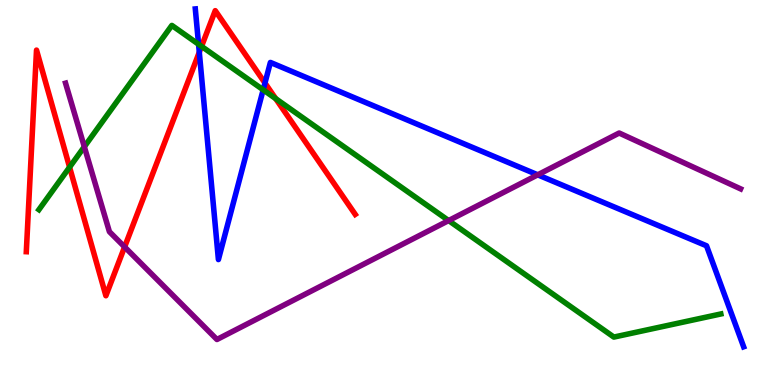[{'lines': ['blue', 'red'], 'intersections': [{'x': 2.57, 'y': 8.64}, {'x': 3.42, 'y': 7.84}]}, {'lines': ['green', 'red'], 'intersections': [{'x': 0.898, 'y': 5.66}, {'x': 2.6, 'y': 8.8}, {'x': 3.56, 'y': 7.44}]}, {'lines': ['purple', 'red'], 'intersections': [{'x': 1.61, 'y': 3.59}]}, {'lines': ['blue', 'green'], 'intersections': [{'x': 2.56, 'y': 8.85}, {'x': 3.4, 'y': 7.67}]}, {'lines': ['blue', 'purple'], 'intersections': [{'x': 6.94, 'y': 5.46}]}, {'lines': ['green', 'purple'], 'intersections': [{'x': 1.09, 'y': 6.19}, {'x': 5.79, 'y': 4.27}]}]